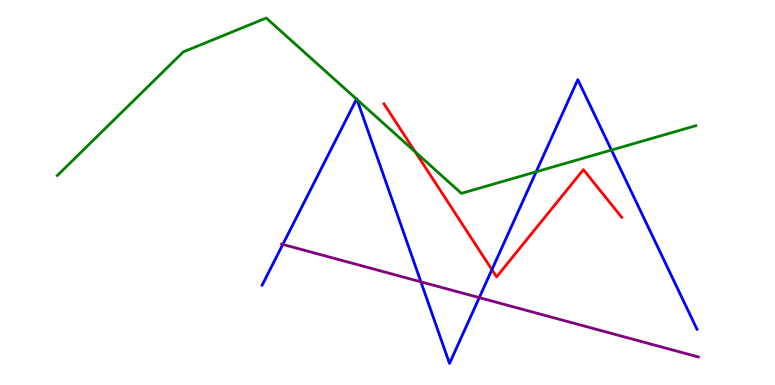[{'lines': ['blue', 'red'], 'intersections': [{'x': 6.35, 'y': 3.0}]}, {'lines': ['green', 'red'], 'intersections': [{'x': 5.36, 'y': 6.05}]}, {'lines': ['purple', 'red'], 'intersections': []}, {'lines': ['blue', 'green'], 'intersections': [{'x': 4.6, 'y': 7.43}, {'x': 4.61, 'y': 7.41}, {'x': 6.92, 'y': 5.54}, {'x': 7.89, 'y': 6.1}]}, {'lines': ['blue', 'purple'], 'intersections': [{'x': 3.65, 'y': 3.65}, {'x': 5.43, 'y': 2.68}, {'x': 6.18, 'y': 2.27}]}, {'lines': ['green', 'purple'], 'intersections': []}]